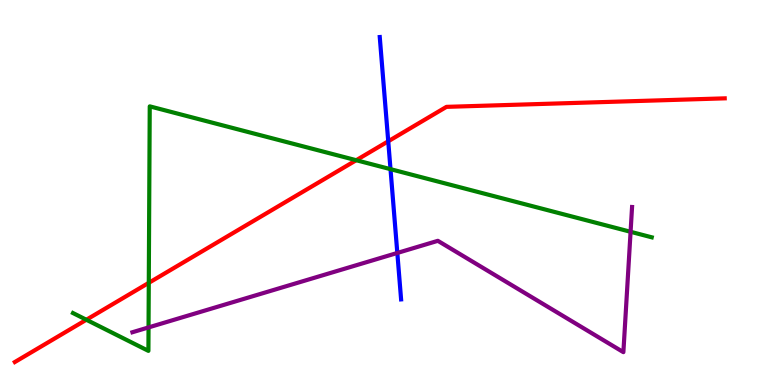[{'lines': ['blue', 'red'], 'intersections': [{'x': 5.01, 'y': 6.33}]}, {'lines': ['green', 'red'], 'intersections': [{'x': 1.11, 'y': 1.69}, {'x': 1.92, 'y': 2.65}, {'x': 4.6, 'y': 5.84}]}, {'lines': ['purple', 'red'], 'intersections': []}, {'lines': ['blue', 'green'], 'intersections': [{'x': 5.04, 'y': 5.61}]}, {'lines': ['blue', 'purple'], 'intersections': [{'x': 5.13, 'y': 3.43}]}, {'lines': ['green', 'purple'], 'intersections': [{'x': 1.92, 'y': 1.5}, {'x': 8.14, 'y': 3.98}]}]